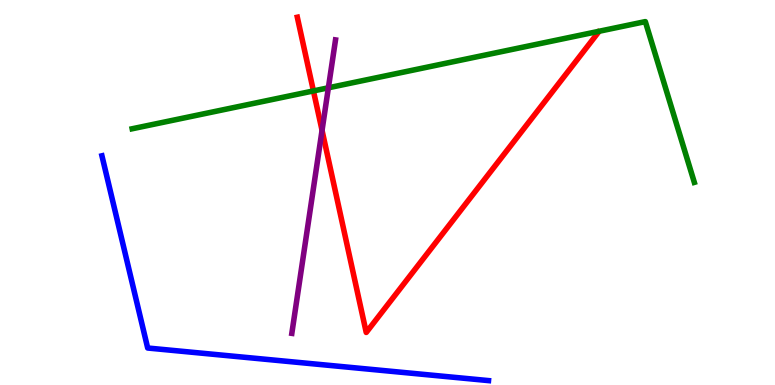[{'lines': ['blue', 'red'], 'intersections': []}, {'lines': ['green', 'red'], 'intersections': [{'x': 4.04, 'y': 7.64}]}, {'lines': ['purple', 'red'], 'intersections': [{'x': 4.16, 'y': 6.61}]}, {'lines': ['blue', 'green'], 'intersections': []}, {'lines': ['blue', 'purple'], 'intersections': []}, {'lines': ['green', 'purple'], 'intersections': [{'x': 4.24, 'y': 7.72}]}]